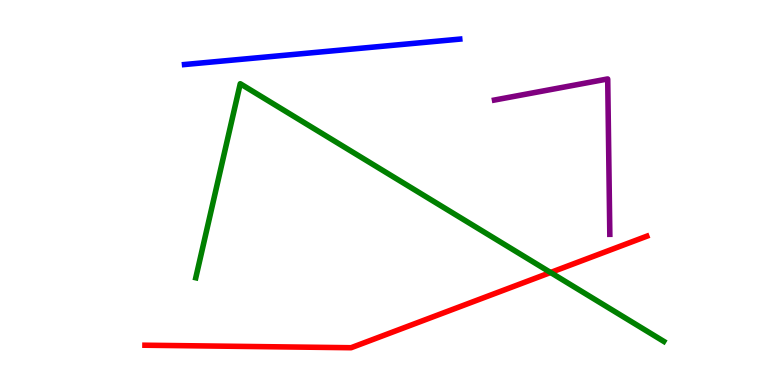[{'lines': ['blue', 'red'], 'intersections': []}, {'lines': ['green', 'red'], 'intersections': [{'x': 7.1, 'y': 2.92}]}, {'lines': ['purple', 'red'], 'intersections': []}, {'lines': ['blue', 'green'], 'intersections': []}, {'lines': ['blue', 'purple'], 'intersections': []}, {'lines': ['green', 'purple'], 'intersections': []}]